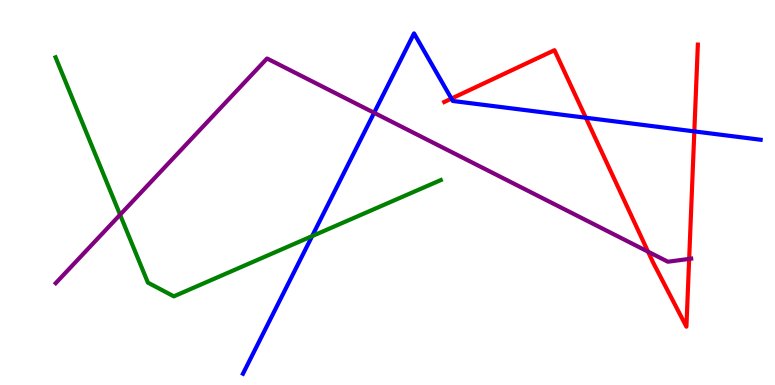[{'lines': ['blue', 'red'], 'intersections': [{'x': 5.82, 'y': 7.44}, {'x': 7.56, 'y': 6.94}, {'x': 8.96, 'y': 6.59}]}, {'lines': ['green', 'red'], 'intersections': []}, {'lines': ['purple', 'red'], 'intersections': [{'x': 8.36, 'y': 3.46}, {'x': 8.89, 'y': 3.28}]}, {'lines': ['blue', 'green'], 'intersections': [{'x': 4.03, 'y': 3.87}]}, {'lines': ['blue', 'purple'], 'intersections': [{'x': 4.83, 'y': 7.07}]}, {'lines': ['green', 'purple'], 'intersections': [{'x': 1.55, 'y': 4.42}]}]